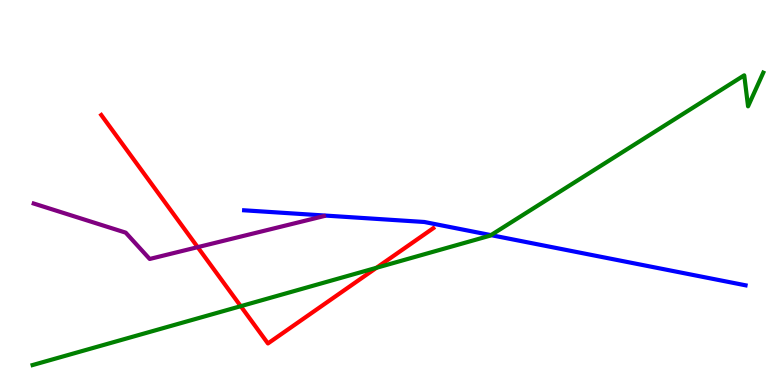[{'lines': ['blue', 'red'], 'intersections': []}, {'lines': ['green', 'red'], 'intersections': [{'x': 3.11, 'y': 2.05}, {'x': 4.86, 'y': 3.04}]}, {'lines': ['purple', 'red'], 'intersections': [{'x': 2.55, 'y': 3.58}]}, {'lines': ['blue', 'green'], 'intersections': [{'x': 6.33, 'y': 3.89}]}, {'lines': ['blue', 'purple'], 'intersections': []}, {'lines': ['green', 'purple'], 'intersections': []}]